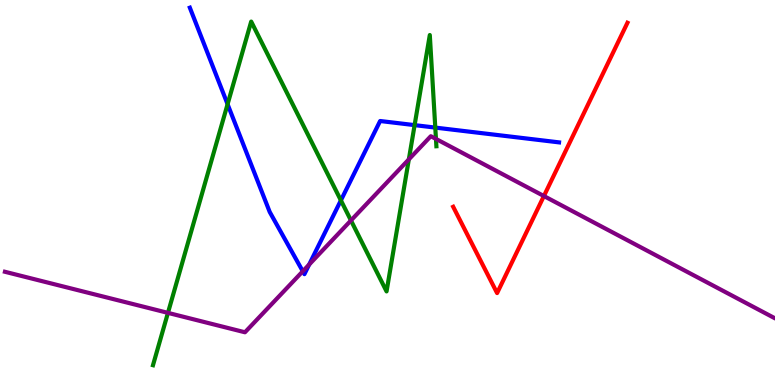[{'lines': ['blue', 'red'], 'intersections': []}, {'lines': ['green', 'red'], 'intersections': []}, {'lines': ['purple', 'red'], 'intersections': [{'x': 7.02, 'y': 4.91}]}, {'lines': ['blue', 'green'], 'intersections': [{'x': 2.94, 'y': 7.29}, {'x': 4.4, 'y': 4.8}, {'x': 5.35, 'y': 6.75}, {'x': 5.62, 'y': 6.69}]}, {'lines': ['blue', 'purple'], 'intersections': [{'x': 3.91, 'y': 2.95}, {'x': 3.99, 'y': 3.13}]}, {'lines': ['green', 'purple'], 'intersections': [{'x': 2.17, 'y': 1.87}, {'x': 4.53, 'y': 4.27}, {'x': 5.28, 'y': 5.86}, {'x': 5.63, 'y': 6.39}]}]